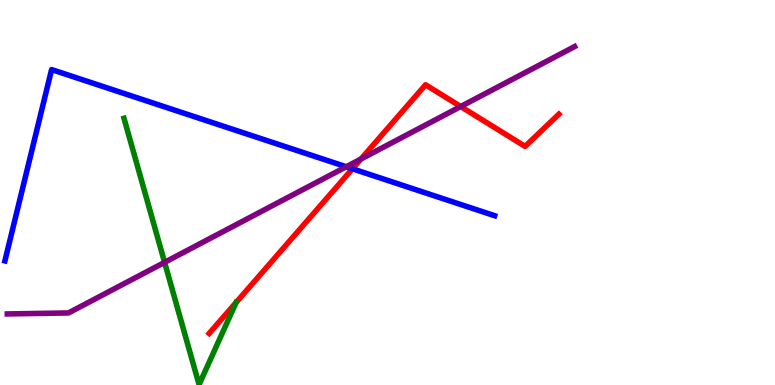[{'lines': ['blue', 'red'], 'intersections': [{'x': 4.55, 'y': 5.62}]}, {'lines': ['green', 'red'], 'intersections': [{'x': 3.05, 'y': 2.14}]}, {'lines': ['purple', 'red'], 'intersections': [{'x': 4.66, 'y': 5.87}, {'x': 5.94, 'y': 7.23}]}, {'lines': ['blue', 'green'], 'intersections': []}, {'lines': ['blue', 'purple'], 'intersections': [{'x': 4.47, 'y': 5.67}]}, {'lines': ['green', 'purple'], 'intersections': [{'x': 2.12, 'y': 3.19}]}]